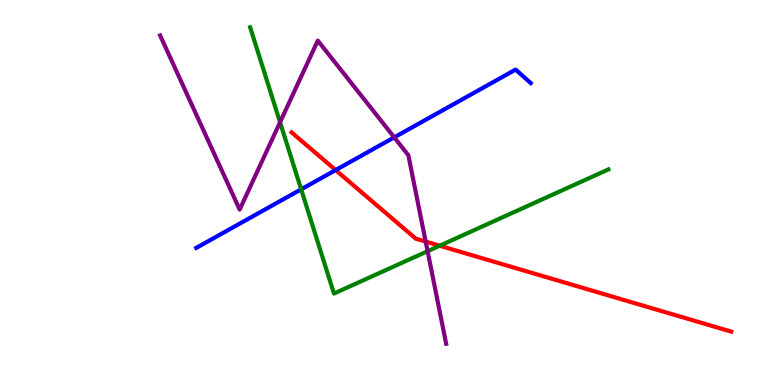[{'lines': ['blue', 'red'], 'intersections': [{'x': 4.33, 'y': 5.58}]}, {'lines': ['green', 'red'], 'intersections': [{'x': 5.67, 'y': 3.62}]}, {'lines': ['purple', 'red'], 'intersections': [{'x': 5.49, 'y': 3.72}]}, {'lines': ['blue', 'green'], 'intersections': [{'x': 3.89, 'y': 5.08}]}, {'lines': ['blue', 'purple'], 'intersections': [{'x': 5.09, 'y': 6.43}]}, {'lines': ['green', 'purple'], 'intersections': [{'x': 3.61, 'y': 6.82}, {'x': 5.52, 'y': 3.48}]}]